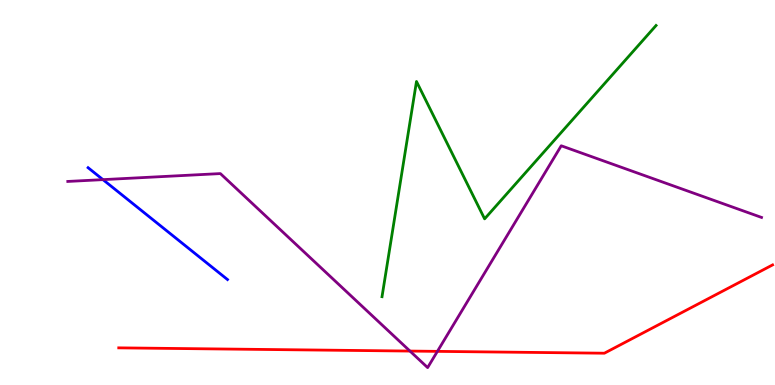[{'lines': ['blue', 'red'], 'intersections': []}, {'lines': ['green', 'red'], 'intersections': []}, {'lines': ['purple', 'red'], 'intersections': [{'x': 5.29, 'y': 0.881}, {'x': 5.64, 'y': 0.874}]}, {'lines': ['blue', 'green'], 'intersections': []}, {'lines': ['blue', 'purple'], 'intersections': [{'x': 1.33, 'y': 5.33}]}, {'lines': ['green', 'purple'], 'intersections': []}]